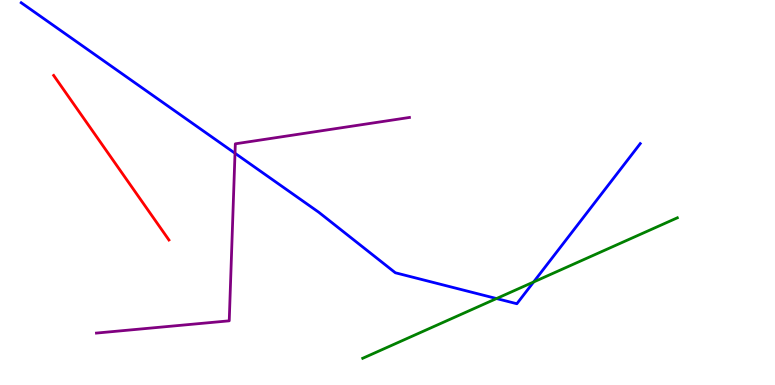[{'lines': ['blue', 'red'], 'intersections': []}, {'lines': ['green', 'red'], 'intersections': []}, {'lines': ['purple', 'red'], 'intersections': []}, {'lines': ['blue', 'green'], 'intersections': [{'x': 6.41, 'y': 2.25}, {'x': 6.89, 'y': 2.68}]}, {'lines': ['blue', 'purple'], 'intersections': [{'x': 3.03, 'y': 6.02}]}, {'lines': ['green', 'purple'], 'intersections': []}]